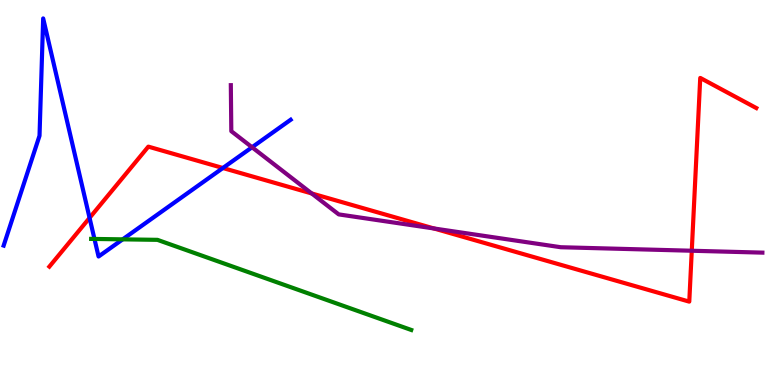[{'lines': ['blue', 'red'], 'intersections': [{'x': 1.16, 'y': 4.34}, {'x': 2.88, 'y': 5.64}]}, {'lines': ['green', 'red'], 'intersections': []}, {'lines': ['purple', 'red'], 'intersections': [{'x': 4.02, 'y': 4.98}, {'x': 5.6, 'y': 4.07}, {'x': 8.93, 'y': 3.49}]}, {'lines': ['blue', 'green'], 'intersections': [{'x': 1.22, 'y': 3.79}, {'x': 1.58, 'y': 3.78}]}, {'lines': ['blue', 'purple'], 'intersections': [{'x': 3.25, 'y': 6.18}]}, {'lines': ['green', 'purple'], 'intersections': []}]